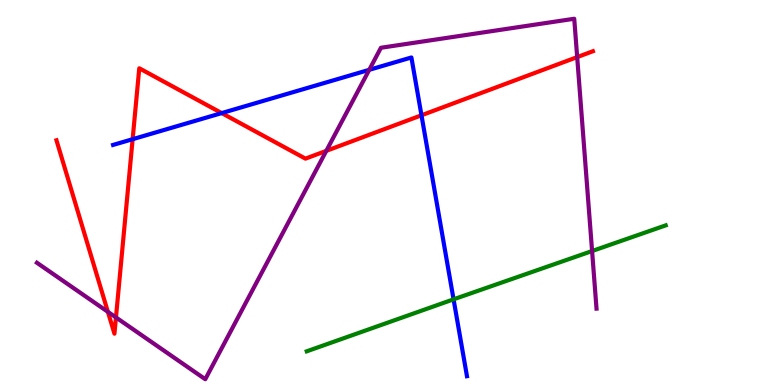[{'lines': ['blue', 'red'], 'intersections': [{'x': 1.71, 'y': 6.38}, {'x': 2.86, 'y': 7.06}, {'x': 5.44, 'y': 7.01}]}, {'lines': ['green', 'red'], 'intersections': []}, {'lines': ['purple', 'red'], 'intersections': [{'x': 1.39, 'y': 1.9}, {'x': 1.5, 'y': 1.75}, {'x': 4.21, 'y': 6.08}, {'x': 7.45, 'y': 8.52}]}, {'lines': ['blue', 'green'], 'intersections': [{'x': 5.85, 'y': 2.23}]}, {'lines': ['blue', 'purple'], 'intersections': [{'x': 4.76, 'y': 8.19}]}, {'lines': ['green', 'purple'], 'intersections': [{'x': 7.64, 'y': 3.48}]}]